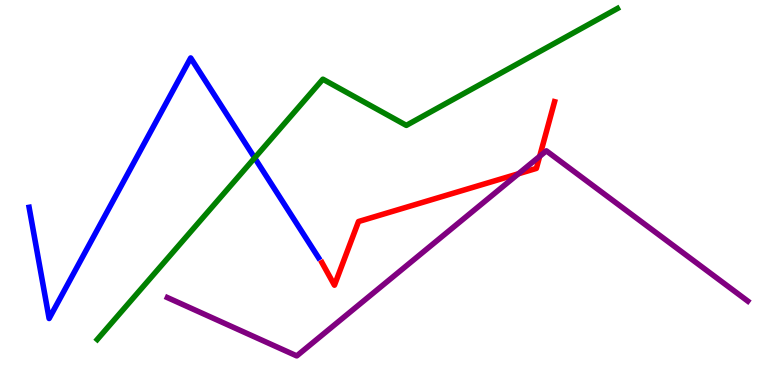[{'lines': ['blue', 'red'], 'intersections': []}, {'lines': ['green', 'red'], 'intersections': []}, {'lines': ['purple', 'red'], 'intersections': [{'x': 6.69, 'y': 5.49}, {'x': 6.96, 'y': 5.94}]}, {'lines': ['blue', 'green'], 'intersections': [{'x': 3.29, 'y': 5.9}]}, {'lines': ['blue', 'purple'], 'intersections': []}, {'lines': ['green', 'purple'], 'intersections': []}]